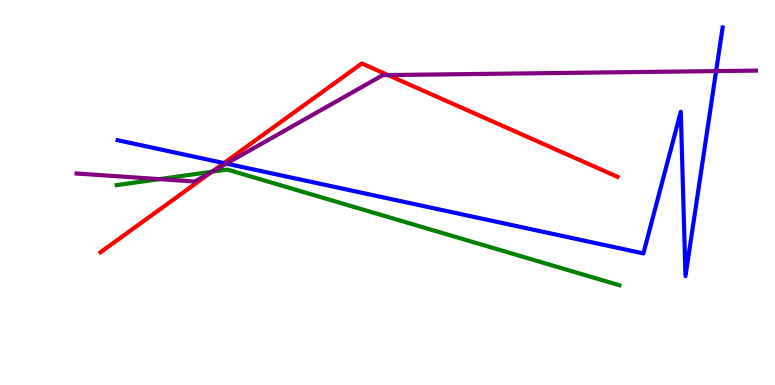[{'lines': ['blue', 'red'], 'intersections': [{'x': 2.89, 'y': 5.76}]}, {'lines': ['green', 'red'], 'intersections': [{'x': 2.74, 'y': 5.54}]}, {'lines': ['purple', 'red'], 'intersections': [{'x': 2.73, 'y': 5.53}, {'x': 5.01, 'y': 8.05}]}, {'lines': ['blue', 'green'], 'intersections': []}, {'lines': ['blue', 'purple'], 'intersections': [{'x': 2.92, 'y': 5.75}, {'x': 9.24, 'y': 8.15}]}, {'lines': ['green', 'purple'], 'intersections': [{'x': 2.06, 'y': 5.35}, {'x': 2.74, 'y': 5.54}]}]